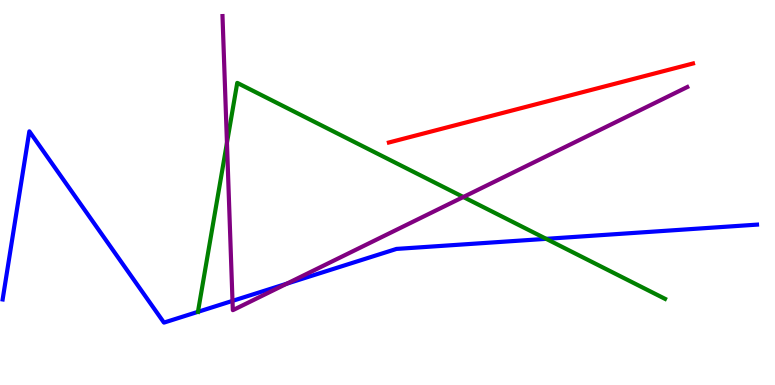[{'lines': ['blue', 'red'], 'intersections': []}, {'lines': ['green', 'red'], 'intersections': []}, {'lines': ['purple', 'red'], 'intersections': []}, {'lines': ['blue', 'green'], 'intersections': [{'x': 2.55, 'y': 1.9}, {'x': 7.05, 'y': 3.8}]}, {'lines': ['blue', 'purple'], 'intersections': [{'x': 3.0, 'y': 2.18}, {'x': 3.7, 'y': 2.63}]}, {'lines': ['green', 'purple'], 'intersections': [{'x': 2.93, 'y': 6.29}, {'x': 5.98, 'y': 4.88}]}]